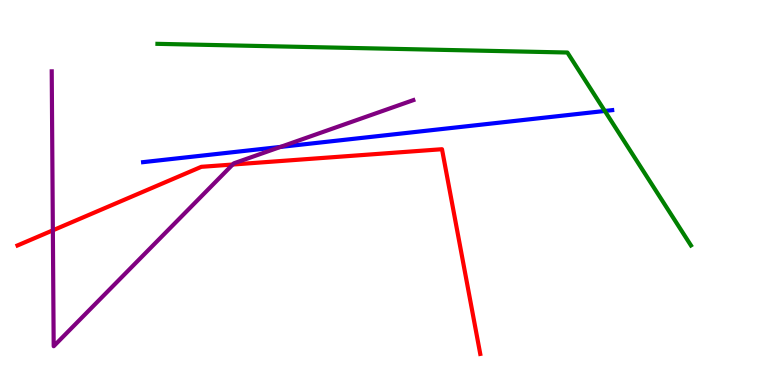[{'lines': ['blue', 'red'], 'intersections': []}, {'lines': ['green', 'red'], 'intersections': []}, {'lines': ['purple', 'red'], 'intersections': [{'x': 0.682, 'y': 4.02}, {'x': 3.0, 'y': 5.73}]}, {'lines': ['blue', 'green'], 'intersections': [{'x': 7.8, 'y': 7.12}]}, {'lines': ['blue', 'purple'], 'intersections': [{'x': 3.62, 'y': 6.18}]}, {'lines': ['green', 'purple'], 'intersections': []}]